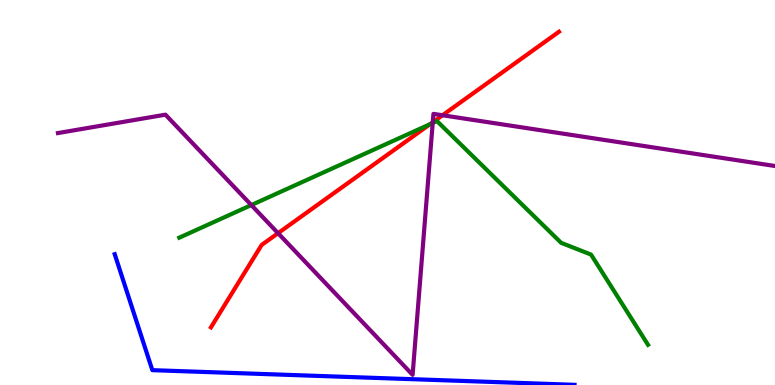[{'lines': ['blue', 'red'], 'intersections': []}, {'lines': ['green', 'red'], 'intersections': [{'x': 5.55, 'y': 6.77}]}, {'lines': ['purple', 'red'], 'intersections': [{'x': 3.59, 'y': 3.94}, {'x': 5.58, 'y': 6.82}, {'x': 5.71, 'y': 7.01}]}, {'lines': ['blue', 'green'], 'intersections': []}, {'lines': ['blue', 'purple'], 'intersections': []}, {'lines': ['green', 'purple'], 'intersections': [{'x': 3.24, 'y': 4.67}, {'x': 5.58, 'y': 6.81}]}]